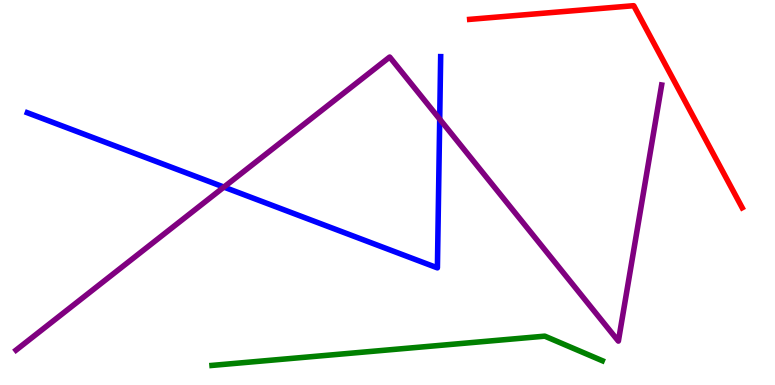[{'lines': ['blue', 'red'], 'intersections': []}, {'lines': ['green', 'red'], 'intersections': []}, {'lines': ['purple', 'red'], 'intersections': []}, {'lines': ['blue', 'green'], 'intersections': []}, {'lines': ['blue', 'purple'], 'intersections': [{'x': 2.89, 'y': 5.14}, {'x': 5.67, 'y': 6.9}]}, {'lines': ['green', 'purple'], 'intersections': []}]